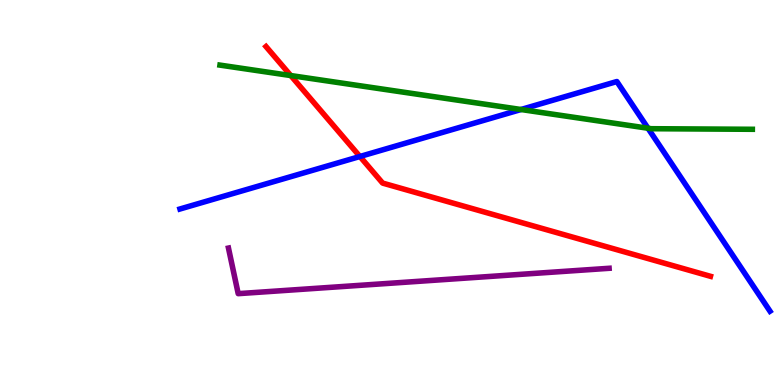[{'lines': ['blue', 'red'], 'intersections': [{'x': 4.64, 'y': 5.94}]}, {'lines': ['green', 'red'], 'intersections': [{'x': 3.75, 'y': 8.04}]}, {'lines': ['purple', 'red'], 'intersections': []}, {'lines': ['blue', 'green'], 'intersections': [{'x': 6.72, 'y': 7.16}, {'x': 8.36, 'y': 6.67}]}, {'lines': ['blue', 'purple'], 'intersections': []}, {'lines': ['green', 'purple'], 'intersections': []}]